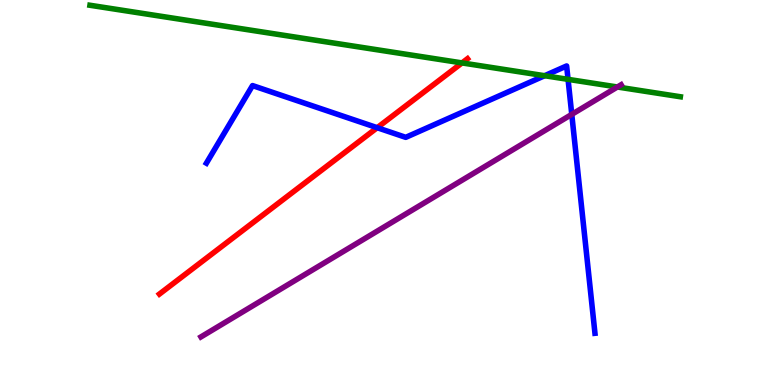[{'lines': ['blue', 'red'], 'intersections': [{'x': 4.87, 'y': 6.68}]}, {'lines': ['green', 'red'], 'intersections': [{'x': 5.96, 'y': 8.37}]}, {'lines': ['purple', 'red'], 'intersections': []}, {'lines': ['blue', 'green'], 'intersections': [{'x': 7.03, 'y': 8.03}, {'x': 7.33, 'y': 7.94}]}, {'lines': ['blue', 'purple'], 'intersections': [{'x': 7.38, 'y': 7.03}]}, {'lines': ['green', 'purple'], 'intersections': [{'x': 7.97, 'y': 7.74}]}]